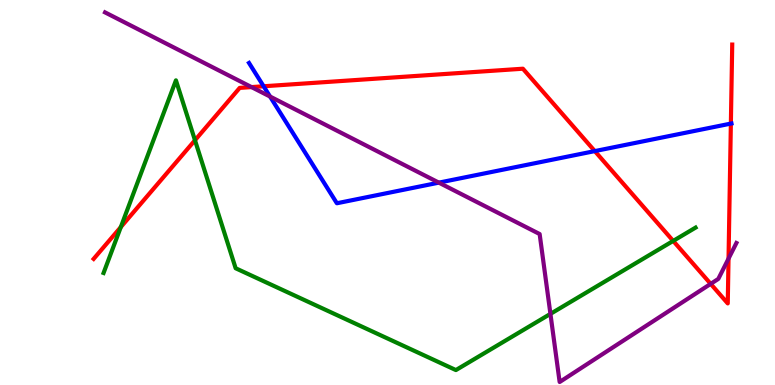[{'lines': ['blue', 'red'], 'intersections': [{'x': 3.4, 'y': 7.76}, {'x': 7.67, 'y': 6.08}, {'x': 9.43, 'y': 6.79}]}, {'lines': ['green', 'red'], 'intersections': [{'x': 1.56, 'y': 4.1}, {'x': 2.52, 'y': 6.36}, {'x': 8.69, 'y': 3.74}]}, {'lines': ['purple', 'red'], 'intersections': [{'x': 3.25, 'y': 7.74}, {'x': 9.17, 'y': 2.63}, {'x': 9.4, 'y': 3.28}]}, {'lines': ['blue', 'green'], 'intersections': []}, {'lines': ['blue', 'purple'], 'intersections': [{'x': 3.48, 'y': 7.49}, {'x': 5.66, 'y': 5.26}]}, {'lines': ['green', 'purple'], 'intersections': [{'x': 7.1, 'y': 1.85}]}]